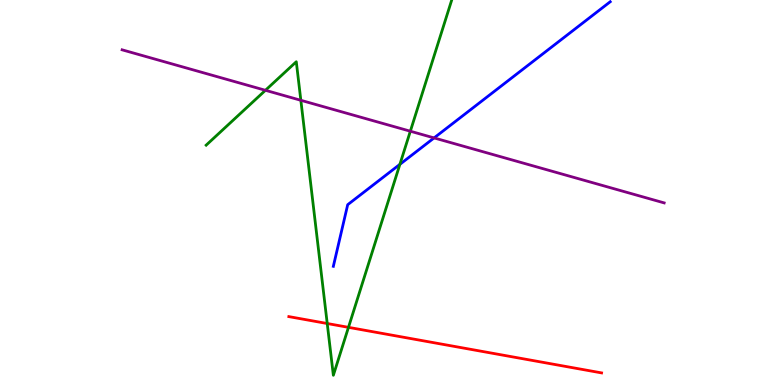[{'lines': ['blue', 'red'], 'intersections': []}, {'lines': ['green', 'red'], 'intersections': [{'x': 4.22, 'y': 1.6}, {'x': 4.5, 'y': 1.5}]}, {'lines': ['purple', 'red'], 'intersections': []}, {'lines': ['blue', 'green'], 'intersections': [{'x': 5.16, 'y': 5.73}]}, {'lines': ['blue', 'purple'], 'intersections': [{'x': 5.6, 'y': 6.42}]}, {'lines': ['green', 'purple'], 'intersections': [{'x': 3.43, 'y': 7.65}, {'x': 3.88, 'y': 7.39}, {'x': 5.29, 'y': 6.59}]}]